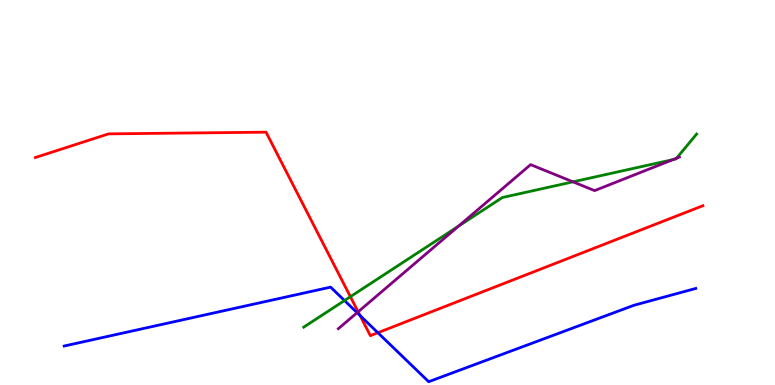[{'lines': ['blue', 'red'], 'intersections': [{'x': 4.65, 'y': 1.8}, {'x': 4.88, 'y': 1.36}]}, {'lines': ['green', 'red'], 'intersections': [{'x': 4.52, 'y': 2.29}]}, {'lines': ['purple', 'red'], 'intersections': [{'x': 4.62, 'y': 1.9}]}, {'lines': ['blue', 'green'], 'intersections': [{'x': 4.45, 'y': 2.19}]}, {'lines': ['blue', 'purple'], 'intersections': [{'x': 4.61, 'y': 1.88}]}, {'lines': ['green', 'purple'], 'intersections': [{'x': 5.92, 'y': 4.13}, {'x': 7.39, 'y': 5.28}, {'x': 8.68, 'y': 5.85}, {'x': 8.73, 'y': 5.89}]}]